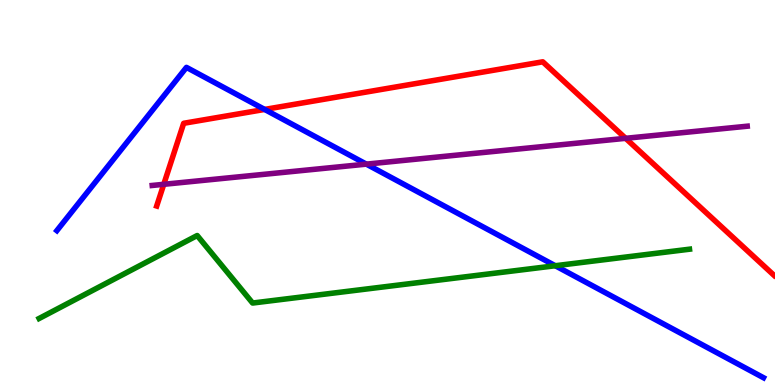[{'lines': ['blue', 'red'], 'intersections': [{'x': 3.41, 'y': 7.16}]}, {'lines': ['green', 'red'], 'intersections': []}, {'lines': ['purple', 'red'], 'intersections': [{'x': 2.11, 'y': 5.21}, {'x': 8.07, 'y': 6.41}]}, {'lines': ['blue', 'green'], 'intersections': [{'x': 7.16, 'y': 3.1}]}, {'lines': ['blue', 'purple'], 'intersections': [{'x': 4.73, 'y': 5.74}]}, {'lines': ['green', 'purple'], 'intersections': []}]